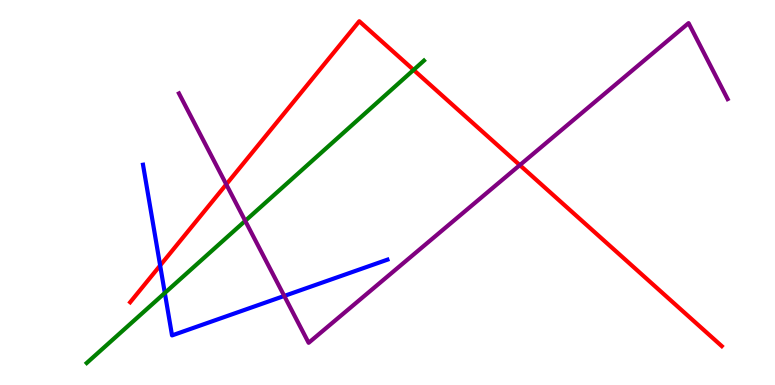[{'lines': ['blue', 'red'], 'intersections': [{'x': 2.07, 'y': 3.1}]}, {'lines': ['green', 'red'], 'intersections': [{'x': 5.34, 'y': 8.18}]}, {'lines': ['purple', 'red'], 'intersections': [{'x': 2.92, 'y': 5.21}, {'x': 6.71, 'y': 5.71}]}, {'lines': ['blue', 'green'], 'intersections': [{'x': 2.13, 'y': 2.39}]}, {'lines': ['blue', 'purple'], 'intersections': [{'x': 3.67, 'y': 2.31}]}, {'lines': ['green', 'purple'], 'intersections': [{'x': 3.16, 'y': 4.26}]}]